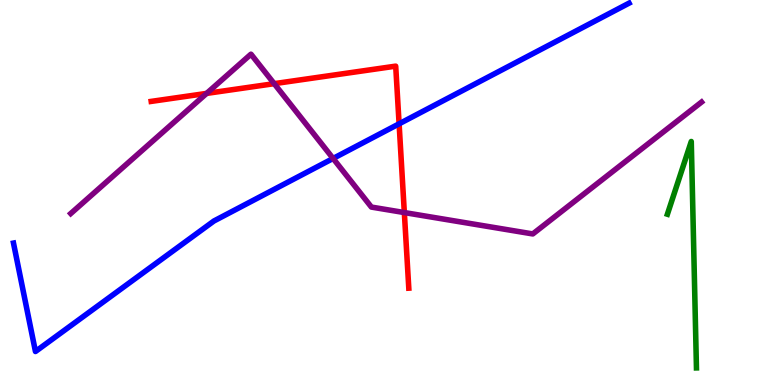[{'lines': ['blue', 'red'], 'intersections': [{'x': 5.15, 'y': 6.78}]}, {'lines': ['green', 'red'], 'intersections': []}, {'lines': ['purple', 'red'], 'intersections': [{'x': 2.67, 'y': 7.57}, {'x': 3.54, 'y': 7.83}, {'x': 5.22, 'y': 4.48}]}, {'lines': ['blue', 'green'], 'intersections': []}, {'lines': ['blue', 'purple'], 'intersections': [{'x': 4.3, 'y': 5.88}]}, {'lines': ['green', 'purple'], 'intersections': []}]